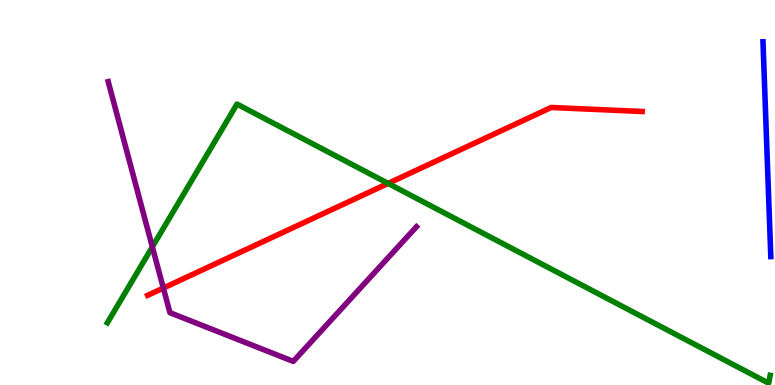[{'lines': ['blue', 'red'], 'intersections': []}, {'lines': ['green', 'red'], 'intersections': [{'x': 5.01, 'y': 5.24}]}, {'lines': ['purple', 'red'], 'intersections': [{'x': 2.11, 'y': 2.52}]}, {'lines': ['blue', 'green'], 'intersections': []}, {'lines': ['blue', 'purple'], 'intersections': []}, {'lines': ['green', 'purple'], 'intersections': [{'x': 1.97, 'y': 3.59}]}]